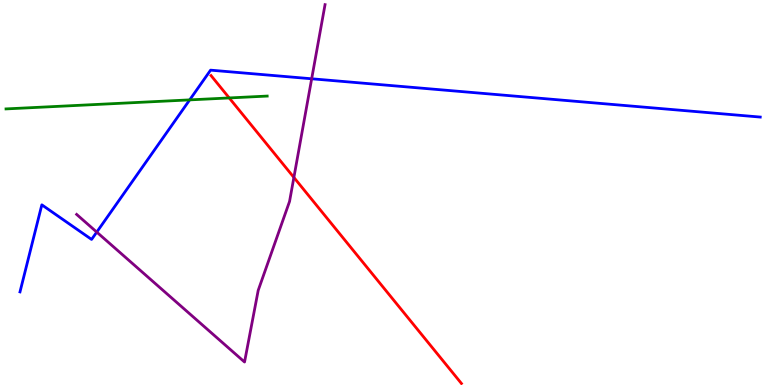[{'lines': ['blue', 'red'], 'intersections': []}, {'lines': ['green', 'red'], 'intersections': [{'x': 2.96, 'y': 7.46}]}, {'lines': ['purple', 'red'], 'intersections': [{'x': 3.79, 'y': 5.39}]}, {'lines': ['blue', 'green'], 'intersections': [{'x': 2.45, 'y': 7.41}]}, {'lines': ['blue', 'purple'], 'intersections': [{'x': 1.25, 'y': 3.97}, {'x': 4.02, 'y': 7.95}]}, {'lines': ['green', 'purple'], 'intersections': []}]